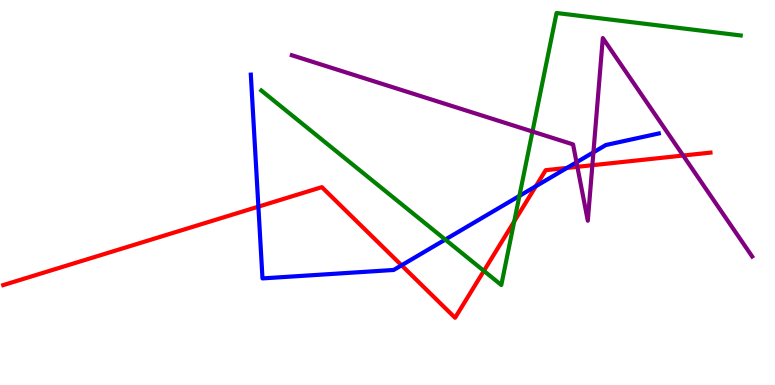[{'lines': ['blue', 'red'], 'intersections': [{'x': 3.33, 'y': 4.63}, {'x': 5.18, 'y': 3.11}, {'x': 6.91, 'y': 5.16}, {'x': 7.32, 'y': 5.64}]}, {'lines': ['green', 'red'], 'intersections': [{'x': 6.24, 'y': 2.96}, {'x': 6.64, 'y': 4.25}]}, {'lines': ['purple', 'red'], 'intersections': [{'x': 7.45, 'y': 5.67}, {'x': 7.64, 'y': 5.71}, {'x': 8.81, 'y': 5.96}]}, {'lines': ['blue', 'green'], 'intersections': [{'x': 5.75, 'y': 3.78}, {'x': 6.7, 'y': 4.91}]}, {'lines': ['blue', 'purple'], 'intersections': [{'x': 7.44, 'y': 5.78}, {'x': 7.66, 'y': 6.04}]}, {'lines': ['green', 'purple'], 'intersections': [{'x': 6.87, 'y': 6.58}]}]